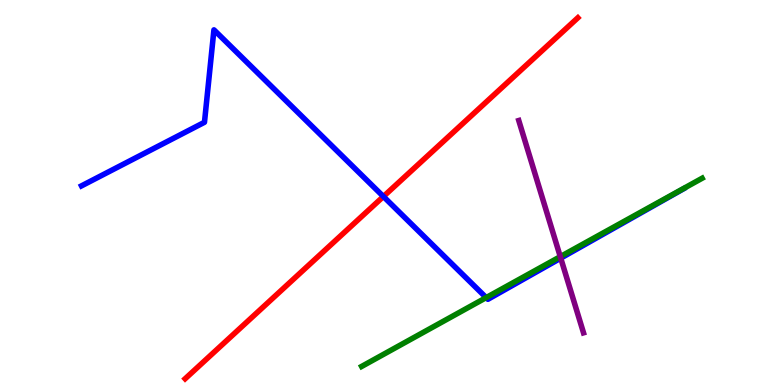[{'lines': ['blue', 'red'], 'intersections': [{'x': 4.95, 'y': 4.9}]}, {'lines': ['green', 'red'], 'intersections': []}, {'lines': ['purple', 'red'], 'intersections': []}, {'lines': ['blue', 'green'], 'intersections': [{'x': 6.27, 'y': 2.27}]}, {'lines': ['blue', 'purple'], 'intersections': [{'x': 7.24, 'y': 3.29}]}, {'lines': ['green', 'purple'], 'intersections': [{'x': 7.23, 'y': 3.33}]}]